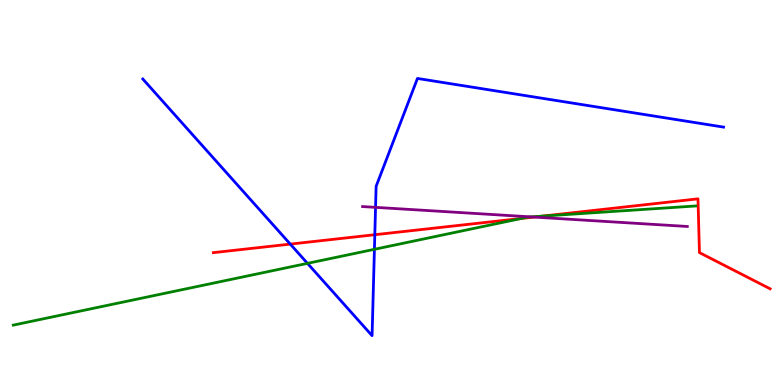[{'lines': ['blue', 'red'], 'intersections': [{'x': 3.75, 'y': 3.66}, {'x': 4.84, 'y': 3.9}]}, {'lines': ['green', 'red'], 'intersections': [{'x': 6.73, 'y': 4.33}, {'x': 7.0, 'y': 4.39}]}, {'lines': ['purple', 'red'], 'intersections': [{'x': 6.89, 'y': 4.36}]}, {'lines': ['blue', 'green'], 'intersections': [{'x': 3.97, 'y': 3.16}, {'x': 4.83, 'y': 3.52}]}, {'lines': ['blue', 'purple'], 'intersections': [{'x': 4.85, 'y': 4.61}]}, {'lines': ['green', 'purple'], 'intersections': [{'x': 6.85, 'y': 4.37}]}]